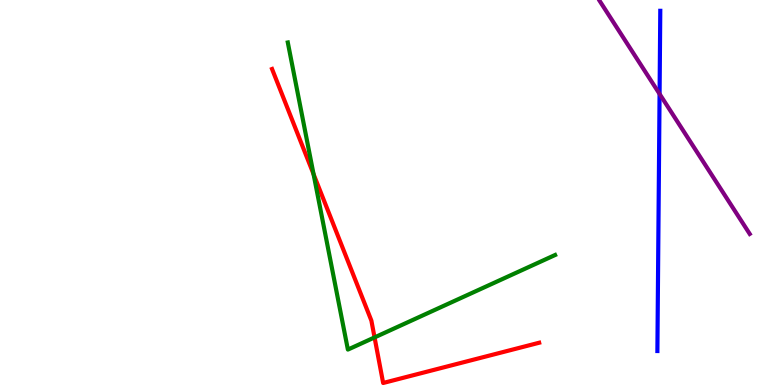[{'lines': ['blue', 'red'], 'intersections': []}, {'lines': ['green', 'red'], 'intersections': [{'x': 4.05, 'y': 5.48}, {'x': 4.83, 'y': 1.24}]}, {'lines': ['purple', 'red'], 'intersections': []}, {'lines': ['blue', 'green'], 'intersections': []}, {'lines': ['blue', 'purple'], 'intersections': [{'x': 8.51, 'y': 7.56}]}, {'lines': ['green', 'purple'], 'intersections': []}]